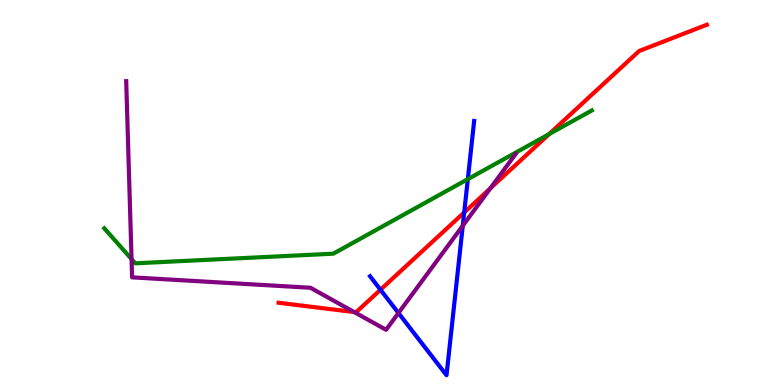[{'lines': ['blue', 'red'], 'intersections': [{'x': 4.91, 'y': 2.47}, {'x': 5.99, 'y': 4.48}]}, {'lines': ['green', 'red'], 'intersections': [{'x': 7.08, 'y': 6.52}]}, {'lines': ['purple', 'red'], 'intersections': [{'x': 4.57, 'y': 1.89}, {'x': 6.33, 'y': 5.11}]}, {'lines': ['blue', 'green'], 'intersections': [{'x': 6.04, 'y': 5.35}]}, {'lines': ['blue', 'purple'], 'intersections': [{'x': 5.14, 'y': 1.87}, {'x': 5.97, 'y': 4.14}]}, {'lines': ['green', 'purple'], 'intersections': [{'x': 1.7, 'y': 3.27}]}]